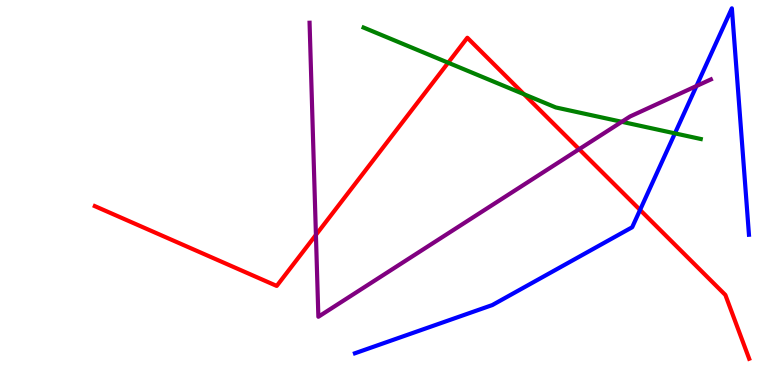[{'lines': ['blue', 'red'], 'intersections': [{'x': 8.26, 'y': 4.55}]}, {'lines': ['green', 'red'], 'intersections': [{'x': 5.78, 'y': 8.37}, {'x': 6.76, 'y': 7.55}]}, {'lines': ['purple', 'red'], 'intersections': [{'x': 4.08, 'y': 3.9}, {'x': 7.47, 'y': 6.12}]}, {'lines': ['blue', 'green'], 'intersections': [{'x': 8.71, 'y': 6.54}]}, {'lines': ['blue', 'purple'], 'intersections': [{'x': 8.99, 'y': 7.77}]}, {'lines': ['green', 'purple'], 'intersections': [{'x': 8.02, 'y': 6.84}]}]